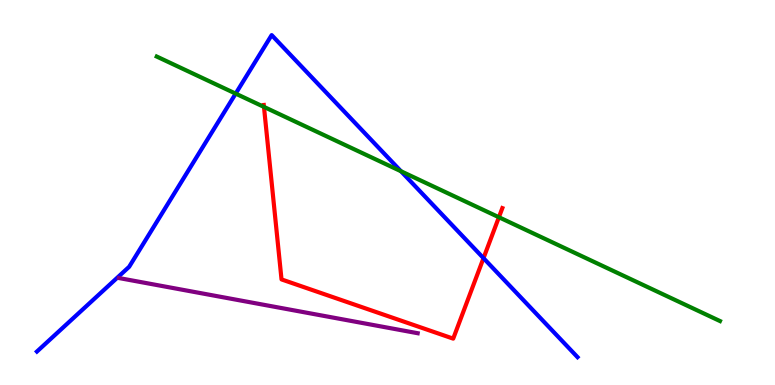[{'lines': ['blue', 'red'], 'intersections': [{'x': 6.24, 'y': 3.29}]}, {'lines': ['green', 'red'], 'intersections': [{'x': 3.41, 'y': 7.22}, {'x': 6.44, 'y': 4.36}]}, {'lines': ['purple', 'red'], 'intersections': []}, {'lines': ['blue', 'green'], 'intersections': [{'x': 3.04, 'y': 7.57}, {'x': 5.17, 'y': 5.55}]}, {'lines': ['blue', 'purple'], 'intersections': []}, {'lines': ['green', 'purple'], 'intersections': []}]